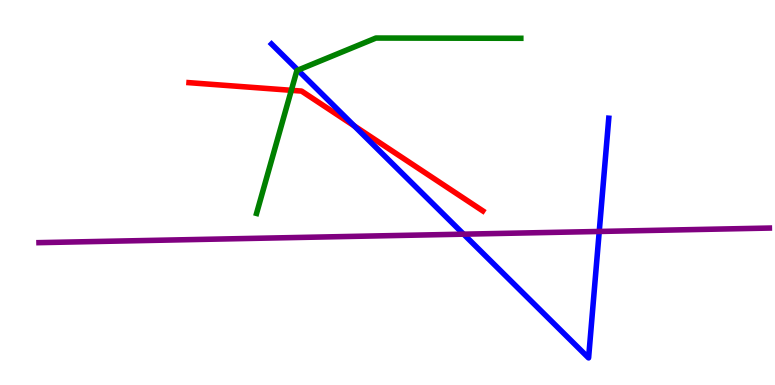[{'lines': ['blue', 'red'], 'intersections': [{'x': 4.57, 'y': 6.73}]}, {'lines': ['green', 'red'], 'intersections': [{'x': 3.76, 'y': 7.65}]}, {'lines': ['purple', 'red'], 'intersections': []}, {'lines': ['blue', 'green'], 'intersections': [{'x': 3.84, 'y': 8.18}]}, {'lines': ['blue', 'purple'], 'intersections': [{'x': 5.98, 'y': 3.92}, {'x': 7.73, 'y': 3.99}]}, {'lines': ['green', 'purple'], 'intersections': []}]